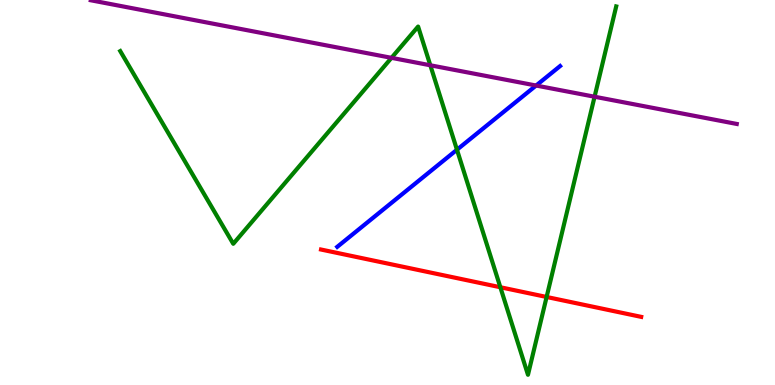[{'lines': ['blue', 'red'], 'intersections': []}, {'lines': ['green', 'red'], 'intersections': [{'x': 6.46, 'y': 2.54}, {'x': 7.05, 'y': 2.29}]}, {'lines': ['purple', 'red'], 'intersections': []}, {'lines': ['blue', 'green'], 'intersections': [{'x': 5.9, 'y': 6.11}]}, {'lines': ['blue', 'purple'], 'intersections': [{'x': 6.92, 'y': 7.78}]}, {'lines': ['green', 'purple'], 'intersections': [{'x': 5.05, 'y': 8.5}, {'x': 5.55, 'y': 8.3}, {'x': 7.67, 'y': 7.49}]}]